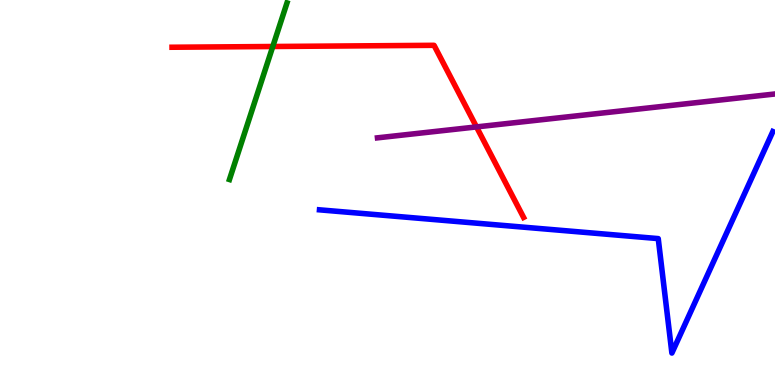[{'lines': ['blue', 'red'], 'intersections': []}, {'lines': ['green', 'red'], 'intersections': [{'x': 3.52, 'y': 8.79}]}, {'lines': ['purple', 'red'], 'intersections': [{'x': 6.15, 'y': 6.7}]}, {'lines': ['blue', 'green'], 'intersections': []}, {'lines': ['blue', 'purple'], 'intersections': []}, {'lines': ['green', 'purple'], 'intersections': []}]